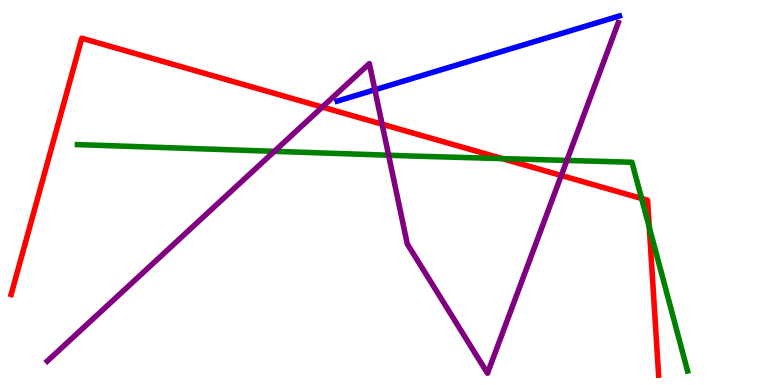[{'lines': ['blue', 'red'], 'intersections': []}, {'lines': ['green', 'red'], 'intersections': [{'x': 6.48, 'y': 5.88}, {'x': 8.28, 'y': 4.84}, {'x': 8.38, 'y': 4.1}]}, {'lines': ['purple', 'red'], 'intersections': [{'x': 4.16, 'y': 7.22}, {'x': 4.93, 'y': 6.77}, {'x': 7.24, 'y': 5.44}]}, {'lines': ['blue', 'green'], 'intersections': []}, {'lines': ['blue', 'purple'], 'intersections': [{'x': 4.84, 'y': 7.67}]}, {'lines': ['green', 'purple'], 'intersections': [{'x': 3.54, 'y': 6.07}, {'x': 5.01, 'y': 5.97}, {'x': 7.31, 'y': 5.83}]}]